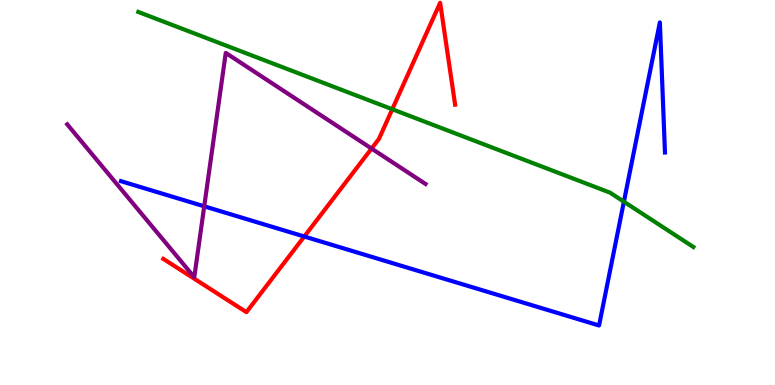[{'lines': ['blue', 'red'], 'intersections': [{'x': 3.93, 'y': 3.86}]}, {'lines': ['green', 'red'], 'intersections': [{'x': 5.06, 'y': 7.16}]}, {'lines': ['purple', 'red'], 'intersections': [{'x': 4.79, 'y': 6.14}]}, {'lines': ['blue', 'green'], 'intersections': [{'x': 8.05, 'y': 4.76}]}, {'lines': ['blue', 'purple'], 'intersections': [{'x': 2.64, 'y': 4.64}]}, {'lines': ['green', 'purple'], 'intersections': []}]